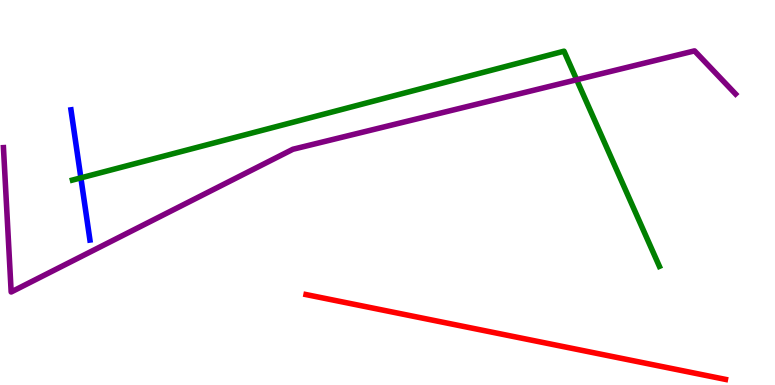[{'lines': ['blue', 'red'], 'intersections': []}, {'lines': ['green', 'red'], 'intersections': []}, {'lines': ['purple', 'red'], 'intersections': []}, {'lines': ['blue', 'green'], 'intersections': [{'x': 1.04, 'y': 5.38}]}, {'lines': ['blue', 'purple'], 'intersections': []}, {'lines': ['green', 'purple'], 'intersections': [{'x': 7.44, 'y': 7.93}]}]